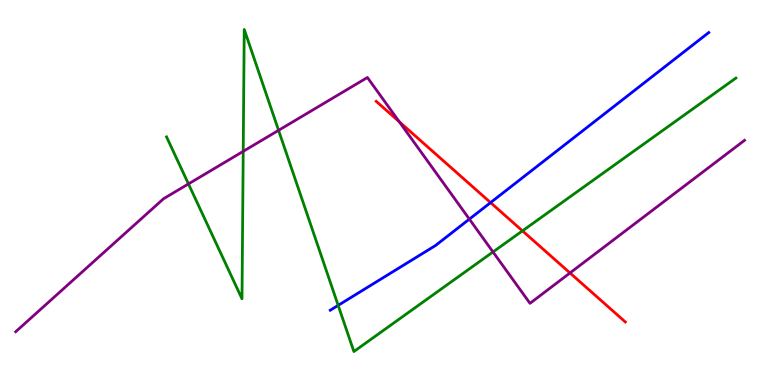[{'lines': ['blue', 'red'], 'intersections': [{'x': 6.33, 'y': 4.74}]}, {'lines': ['green', 'red'], 'intersections': [{'x': 6.74, 'y': 4.0}]}, {'lines': ['purple', 'red'], 'intersections': [{'x': 5.15, 'y': 6.84}, {'x': 7.35, 'y': 2.91}]}, {'lines': ['blue', 'green'], 'intersections': [{'x': 4.36, 'y': 2.07}]}, {'lines': ['blue', 'purple'], 'intersections': [{'x': 6.06, 'y': 4.31}]}, {'lines': ['green', 'purple'], 'intersections': [{'x': 2.43, 'y': 5.22}, {'x': 3.14, 'y': 6.07}, {'x': 3.59, 'y': 6.62}, {'x': 6.36, 'y': 3.46}]}]